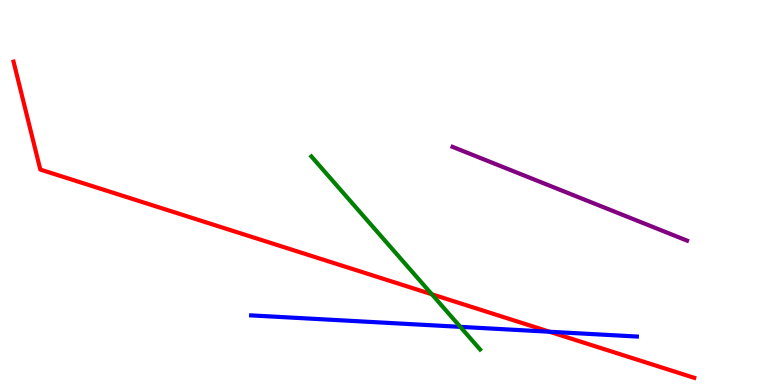[{'lines': ['blue', 'red'], 'intersections': [{'x': 7.09, 'y': 1.38}]}, {'lines': ['green', 'red'], 'intersections': [{'x': 5.57, 'y': 2.36}]}, {'lines': ['purple', 'red'], 'intersections': []}, {'lines': ['blue', 'green'], 'intersections': [{'x': 5.94, 'y': 1.51}]}, {'lines': ['blue', 'purple'], 'intersections': []}, {'lines': ['green', 'purple'], 'intersections': []}]